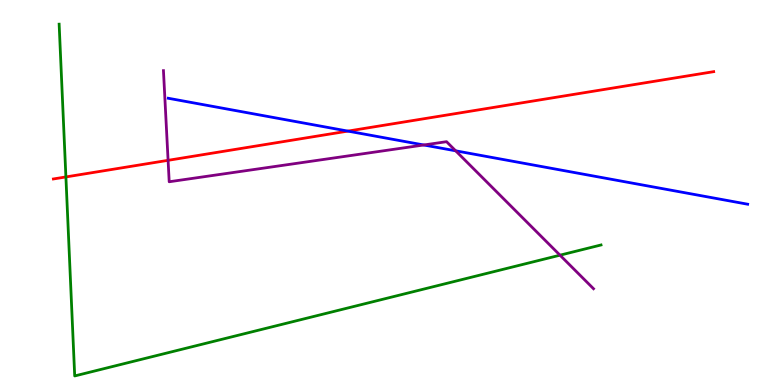[{'lines': ['blue', 'red'], 'intersections': [{'x': 4.49, 'y': 6.59}]}, {'lines': ['green', 'red'], 'intersections': [{'x': 0.85, 'y': 5.4}]}, {'lines': ['purple', 'red'], 'intersections': [{'x': 2.17, 'y': 5.84}]}, {'lines': ['blue', 'green'], 'intersections': []}, {'lines': ['blue', 'purple'], 'intersections': [{'x': 5.47, 'y': 6.23}, {'x': 5.88, 'y': 6.08}]}, {'lines': ['green', 'purple'], 'intersections': [{'x': 7.23, 'y': 3.37}]}]